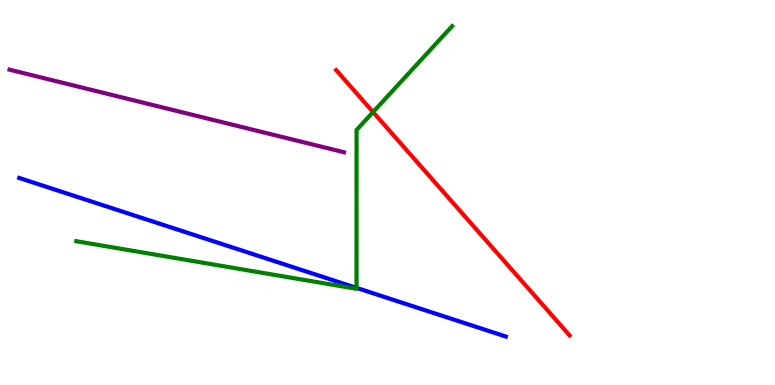[{'lines': ['blue', 'red'], 'intersections': []}, {'lines': ['green', 'red'], 'intersections': [{'x': 4.81, 'y': 7.09}]}, {'lines': ['purple', 'red'], 'intersections': []}, {'lines': ['blue', 'green'], 'intersections': [{'x': 4.6, 'y': 2.52}]}, {'lines': ['blue', 'purple'], 'intersections': []}, {'lines': ['green', 'purple'], 'intersections': []}]